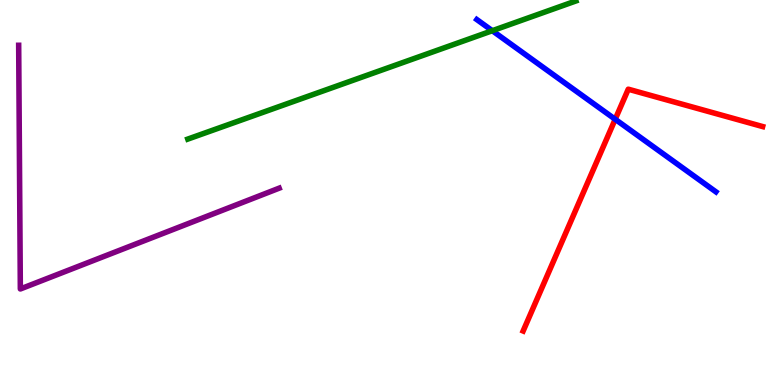[{'lines': ['blue', 'red'], 'intersections': [{'x': 7.94, 'y': 6.9}]}, {'lines': ['green', 'red'], 'intersections': []}, {'lines': ['purple', 'red'], 'intersections': []}, {'lines': ['blue', 'green'], 'intersections': [{'x': 6.35, 'y': 9.2}]}, {'lines': ['blue', 'purple'], 'intersections': []}, {'lines': ['green', 'purple'], 'intersections': []}]